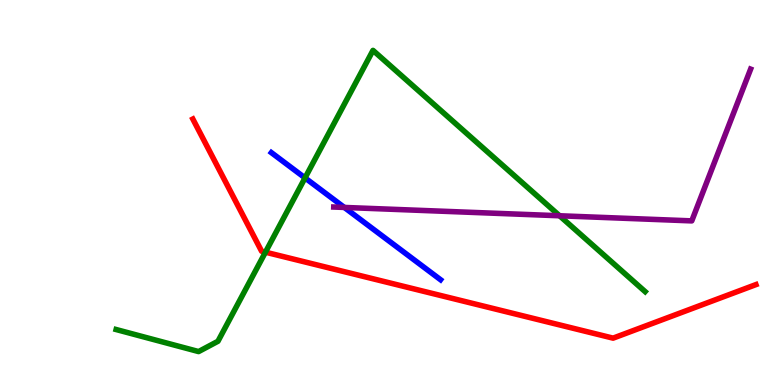[{'lines': ['blue', 'red'], 'intersections': []}, {'lines': ['green', 'red'], 'intersections': [{'x': 3.43, 'y': 3.45}]}, {'lines': ['purple', 'red'], 'intersections': []}, {'lines': ['blue', 'green'], 'intersections': [{'x': 3.94, 'y': 5.38}]}, {'lines': ['blue', 'purple'], 'intersections': [{'x': 4.44, 'y': 4.61}]}, {'lines': ['green', 'purple'], 'intersections': [{'x': 7.22, 'y': 4.4}]}]